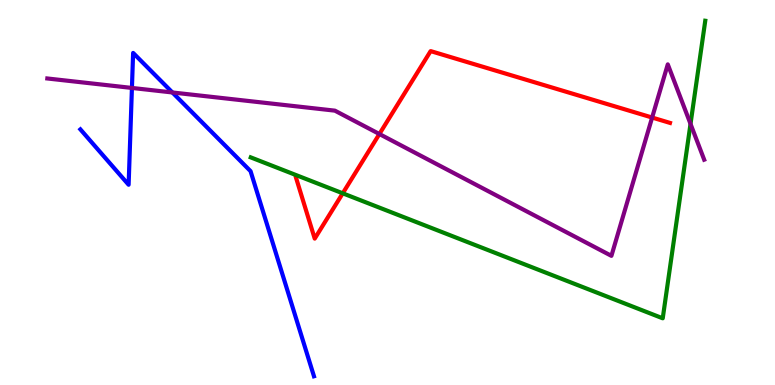[{'lines': ['blue', 'red'], 'intersections': []}, {'lines': ['green', 'red'], 'intersections': [{'x': 4.42, 'y': 4.98}]}, {'lines': ['purple', 'red'], 'intersections': [{'x': 4.9, 'y': 6.52}, {'x': 8.41, 'y': 6.95}]}, {'lines': ['blue', 'green'], 'intersections': []}, {'lines': ['blue', 'purple'], 'intersections': [{'x': 1.7, 'y': 7.72}, {'x': 2.22, 'y': 7.6}]}, {'lines': ['green', 'purple'], 'intersections': [{'x': 8.91, 'y': 6.78}]}]